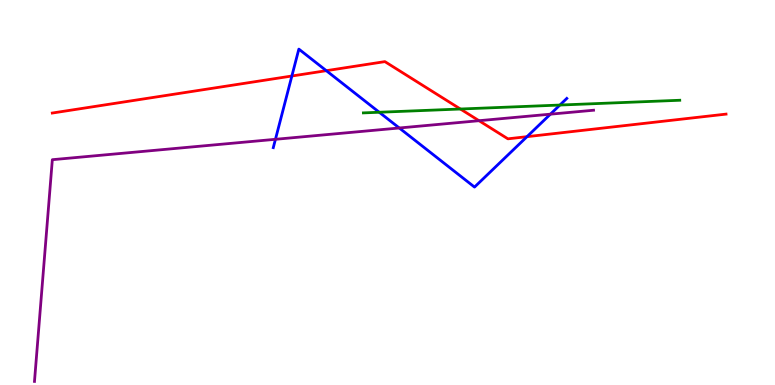[{'lines': ['blue', 'red'], 'intersections': [{'x': 3.77, 'y': 8.03}, {'x': 4.21, 'y': 8.16}, {'x': 6.8, 'y': 6.45}]}, {'lines': ['green', 'red'], 'intersections': [{'x': 5.94, 'y': 7.17}]}, {'lines': ['purple', 'red'], 'intersections': [{'x': 6.18, 'y': 6.87}]}, {'lines': ['blue', 'green'], 'intersections': [{'x': 4.89, 'y': 7.08}, {'x': 7.22, 'y': 7.27}]}, {'lines': ['blue', 'purple'], 'intersections': [{'x': 3.55, 'y': 6.38}, {'x': 5.15, 'y': 6.68}, {'x': 7.1, 'y': 7.03}]}, {'lines': ['green', 'purple'], 'intersections': []}]